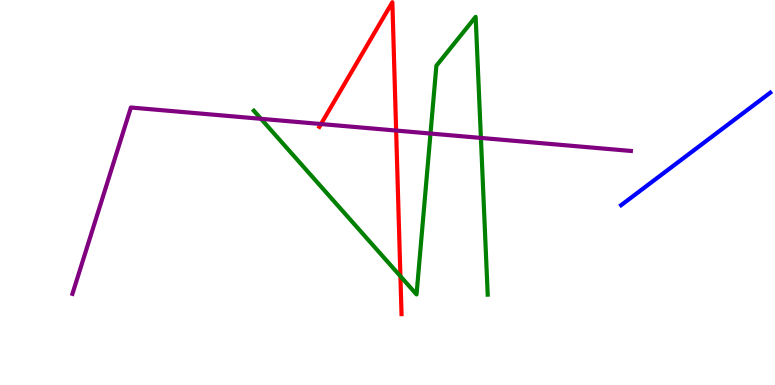[{'lines': ['blue', 'red'], 'intersections': []}, {'lines': ['green', 'red'], 'intersections': [{'x': 5.17, 'y': 2.83}]}, {'lines': ['purple', 'red'], 'intersections': [{'x': 4.14, 'y': 6.78}, {'x': 5.11, 'y': 6.61}]}, {'lines': ['blue', 'green'], 'intersections': []}, {'lines': ['blue', 'purple'], 'intersections': []}, {'lines': ['green', 'purple'], 'intersections': [{'x': 3.37, 'y': 6.91}, {'x': 5.55, 'y': 6.53}, {'x': 6.21, 'y': 6.42}]}]